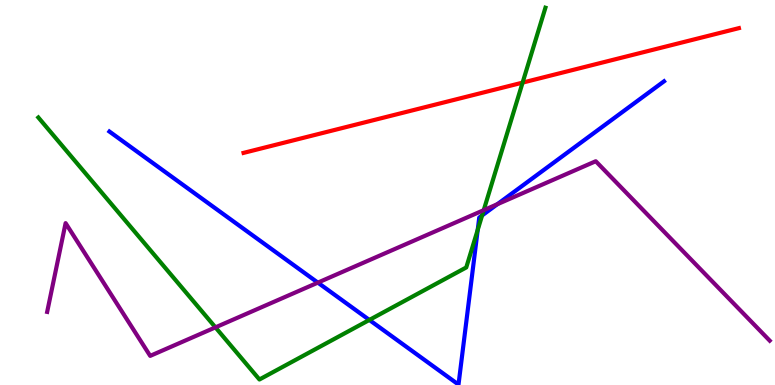[{'lines': ['blue', 'red'], 'intersections': []}, {'lines': ['green', 'red'], 'intersections': [{'x': 6.74, 'y': 7.85}]}, {'lines': ['purple', 'red'], 'intersections': []}, {'lines': ['blue', 'green'], 'intersections': [{'x': 4.77, 'y': 1.69}, {'x': 6.16, 'y': 4.03}, {'x': 6.22, 'y': 4.4}]}, {'lines': ['blue', 'purple'], 'intersections': [{'x': 4.1, 'y': 2.66}, {'x': 6.42, 'y': 4.7}]}, {'lines': ['green', 'purple'], 'intersections': [{'x': 2.78, 'y': 1.5}, {'x': 6.24, 'y': 4.54}]}]